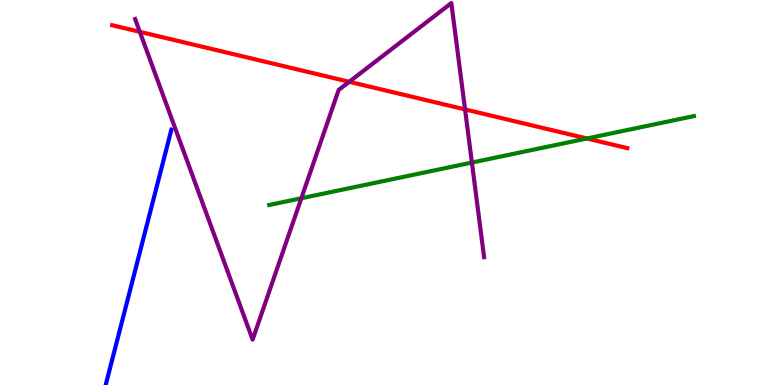[{'lines': ['blue', 'red'], 'intersections': []}, {'lines': ['green', 'red'], 'intersections': [{'x': 7.57, 'y': 6.4}]}, {'lines': ['purple', 'red'], 'intersections': [{'x': 1.8, 'y': 9.17}, {'x': 4.51, 'y': 7.88}, {'x': 6.0, 'y': 7.16}]}, {'lines': ['blue', 'green'], 'intersections': []}, {'lines': ['blue', 'purple'], 'intersections': []}, {'lines': ['green', 'purple'], 'intersections': [{'x': 3.89, 'y': 4.85}, {'x': 6.09, 'y': 5.78}]}]